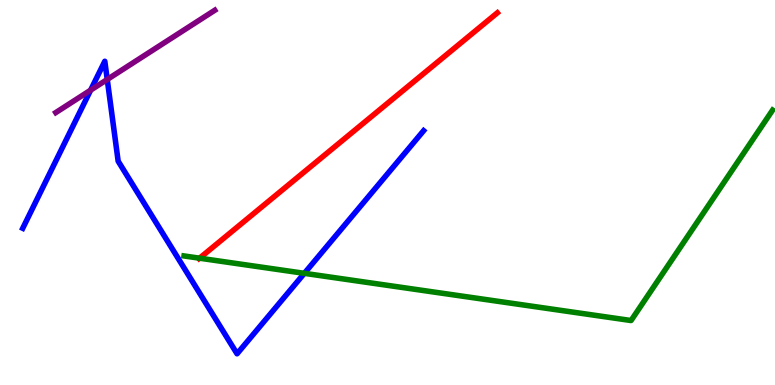[{'lines': ['blue', 'red'], 'intersections': []}, {'lines': ['green', 'red'], 'intersections': [{'x': 2.57, 'y': 3.29}]}, {'lines': ['purple', 'red'], 'intersections': []}, {'lines': ['blue', 'green'], 'intersections': [{'x': 3.93, 'y': 2.9}]}, {'lines': ['blue', 'purple'], 'intersections': [{'x': 1.17, 'y': 7.66}, {'x': 1.38, 'y': 7.94}]}, {'lines': ['green', 'purple'], 'intersections': []}]